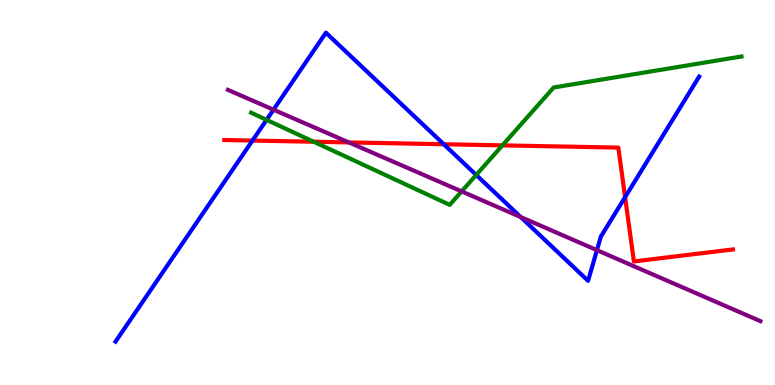[{'lines': ['blue', 'red'], 'intersections': [{'x': 3.26, 'y': 6.35}, {'x': 5.73, 'y': 6.25}, {'x': 8.07, 'y': 4.88}]}, {'lines': ['green', 'red'], 'intersections': [{'x': 4.05, 'y': 6.32}, {'x': 6.48, 'y': 6.22}]}, {'lines': ['purple', 'red'], 'intersections': [{'x': 4.5, 'y': 6.3}]}, {'lines': ['blue', 'green'], 'intersections': [{'x': 3.44, 'y': 6.89}, {'x': 6.14, 'y': 5.46}]}, {'lines': ['blue', 'purple'], 'intersections': [{'x': 3.53, 'y': 7.15}, {'x': 6.72, 'y': 4.36}, {'x': 7.7, 'y': 3.5}]}, {'lines': ['green', 'purple'], 'intersections': [{'x': 5.96, 'y': 5.03}]}]